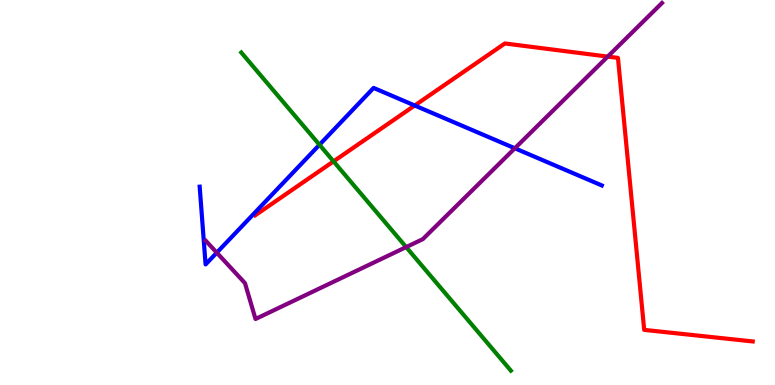[{'lines': ['blue', 'red'], 'intersections': [{'x': 5.35, 'y': 7.26}]}, {'lines': ['green', 'red'], 'intersections': [{'x': 4.3, 'y': 5.81}]}, {'lines': ['purple', 'red'], 'intersections': [{'x': 7.84, 'y': 8.53}]}, {'lines': ['blue', 'green'], 'intersections': [{'x': 4.12, 'y': 6.24}]}, {'lines': ['blue', 'purple'], 'intersections': [{'x': 2.8, 'y': 3.44}, {'x': 6.64, 'y': 6.15}]}, {'lines': ['green', 'purple'], 'intersections': [{'x': 5.24, 'y': 3.58}]}]